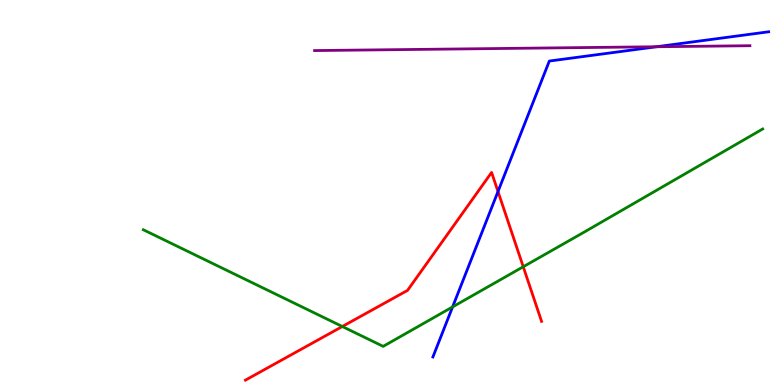[{'lines': ['blue', 'red'], 'intersections': [{'x': 6.43, 'y': 5.03}]}, {'lines': ['green', 'red'], 'intersections': [{'x': 4.42, 'y': 1.52}, {'x': 6.75, 'y': 3.07}]}, {'lines': ['purple', 'red'], 'intersections': []}, {'lines': ['blue', 'green'], 'intersections': [{'x': 5.84, 'y': 2.03}]}, {'lines': ['blue', 'purple'], 'intersections': [{'x': 8.47, 'y': 8.79}]}, {'lines': ['green', 'purple'], 'intersections': []}]